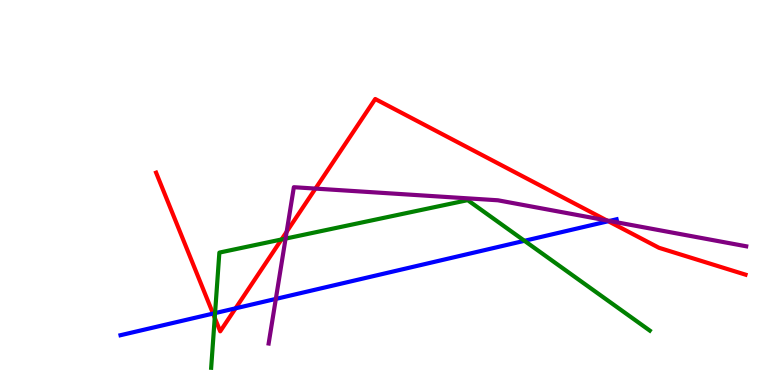[{'lines': ['blue', 'red'], 'intersections': [{'x': 2.75, 'y': 1.85}, {'x': 3.04, 'y': 1.99}, {'x': 7.85, 'y': 4.25}]}, {'lines': ['green', 'red'], 'intersections': [{'x': 2.77, 'y': 1.75}, {'x': 3.63, 'y': 3.78}]}, {'lines': ['purple', 'red'], 'intersections': [{'x': 3.7, 'y': 3.98}, {'x': 4.07, 'y': 5.1}, {'x': 7.83, 'y': 4.27}]}, {'lines': ['blue', 'green'], 'intersections': [{'x': 2.77, 'y': 1.87}, {'x': 6.77, 'y': 3.75}]}, {'lines': ['blue', 'purple'], 'intersections': [{'x': 3.56, 'y': 2.24}, {'x': 7.86, 'y': 4.26}]}, {'lines': ['green', 'purple'], 'intersections': [{'x': 3.68, 'y': 3.8}]}]